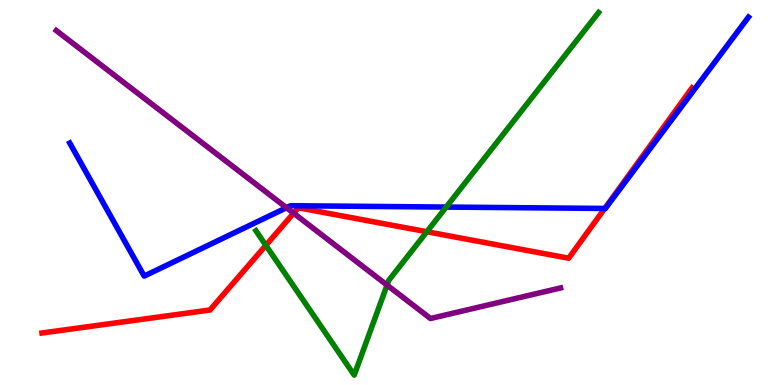[{'lines': ['blue', 'red'], 'intersections': [{'x': 7.8, 'y': 4.59}]}, {'lines': ['green', 'red'], 'intersections': [{'x': 3.43, 'y': 3.63}, {'x': 5.51, 'y': 3.98}]}, {'lines': ['purple', 'red'], 'intersections': [{'x': 3.79, 'y': 4.46}]}, {'lines': ['blue', 'green'], 'intersections': [{'x': 5.76, 'y': 4.62}]}, {'lines': ['blue', 'purple'], 'intersections': [{'x': 3.7, 'y': 4.61}]}, {'lines': ['green', 'purple'], 'intersections': [{'x': 4.99, 'y': 2.59}]}]